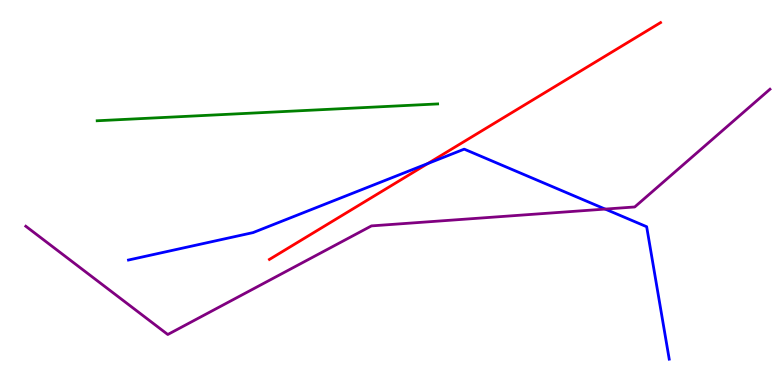[{'lines': ['blue', 'red'], 'intersections': [{'x': 5.52, 'y': 5.75}]}, {'lines': ['green', 'red'], 'intersections': []}, {'lines': ['purple', 'red'], 'intersections': []}, {'lines': ['blue', 'green'], 'intersections': []}, {'lines': ['blue', 'purple'], 'intersections': [{'x': 7.81, 'y': 4.57}]}, {'lines': ['green', 'purple'], 'intersections': []}]